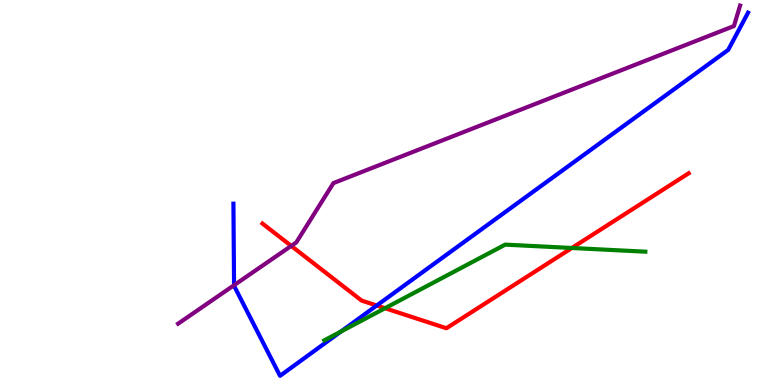[{'lines': ['blue', 'red'], 'intersections': [{'x': 4.86, 'y': 2.06}]}, {'lines': ['green', 'red'], 'intersections': [{'x': 4.97, 'y': 1.99}, {'x': 7.38, 'y': 3.56}]}, {'lines': ['purple', 'red'], 'intersections': [{'x': 3.76, 'y': 3.61}]}, {'lines': ['blue', 'green'], 'intersections': [{'x': 4.4, 'y': 1.39}]}, {'lines': ['blue', 'purple'], 'intersections': [{'x': 3.02, 'y': 2.59}]}, {'lines': ['green', 'purple'], 'intersections': []}]